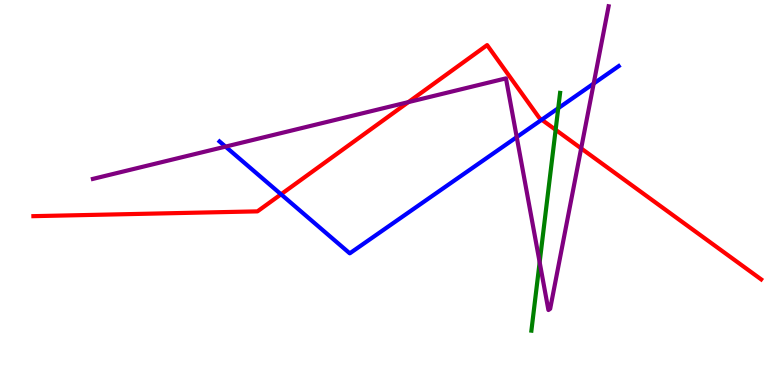[{'lines': ['blue', 'red'], 'intersections': [{'x': 3.63, 'y': 4.95}, {'x': 6.99, 'y': 6.89}]}, {'lines': ['green', 'red'], 'intersections': [{'x': 7.17, 'y': 6.63}]}, {'lines': ['purple', 'red'], 'intersections': [{'x': 5.27, 'y': 7.35}, {'x': 7.5, 'y': 6.15}]}, {'lines': ['blue', 'green'], 'intersections': [{'x': 7.2, 'y': 7.19}]}, {'lines': ['blue', 'purple'], 'intersections': [{'x': 2.91, 'y': 6.19}, {'x': 6.67, 'y': 6.44}, {'x': 7.66, 'y': 7.83}]}, {'lines': ['green', 'purple'], 'intersections': [{'x': 6.96, 'y': 3.19}]}]